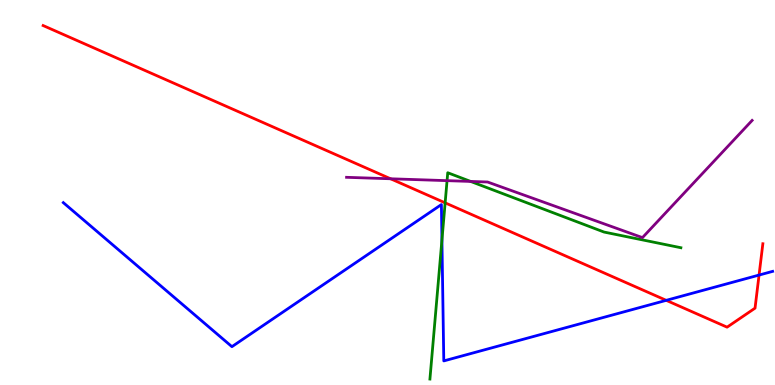[{'lines': ['blue', 'red'], 'intersections': [{'x': 8.6, 'y': 2.2}, {'x': 9.79, 'y': 2.86}]}, {'lines': ['green', 'red'], 'intersections': [{'x': 5.74, 'y': 4.73}]}, {'lines': ['purple', 'red'], 'intersections': [{'x': 5.04, 'y': 5.36}]}, {'lines': ['blue', 'green'], 'intersections': [{'x': 5.7, 'y': 3.77}]}, {'lines': ['blue', 'purple'], 'intersections': []}, {'lines': ['green', 'purple'], 'intersections': [{'x': 5.77, 'y': 5.31}, {'x': 6.07, 'y': 5.29}]}]